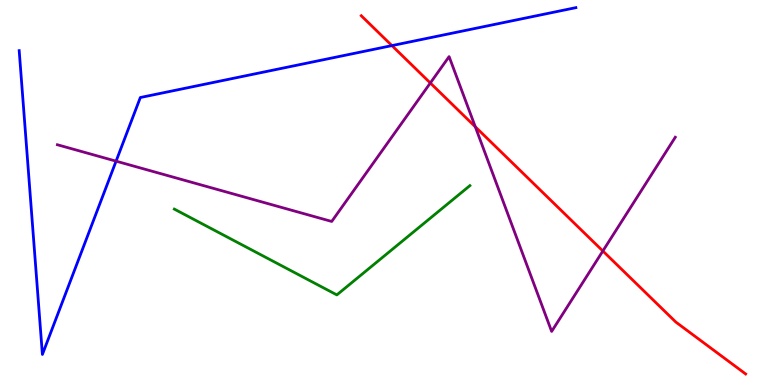[{'lines': ['blue', 'red'], 'intersections': [{'x': 5.06, 'y': 8.82}]}, {'lines': ['green', 'red'], 'intersections': []}, {'lines': ['purple', 'red'], 'intersections': [{'x': 5.55, 'y': 7.84}, {'x': 6.13, 'y': 6.71}, {'x': 7.78, 'y': 3.48}]}, {'lines': ['blue', 'green'], 'intersections': []}, {'lines': ['blue', 'purple'], 'intersections': [{'x': 1.5, 'y': 5.81}]}, {'lines': ['green', 'purple'], 'intersections': []}]